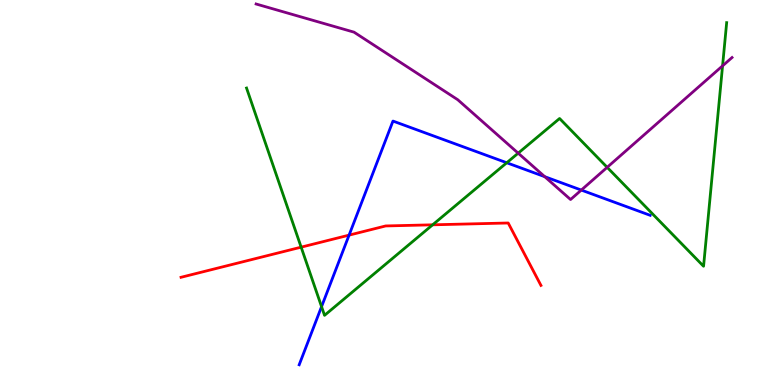[{'lines': ['blue', 'red'], 'intersections': [{'x': 4.5, 'y': 3.89}]}, {'lines': ['green', 'red'], 'intersections': [{'x': 3.89, 'y': 3.58}, {'x': 5.58, 'y': 4.16}]}, {'lines': ['purple', 'red'], 'intersections': []}, {'lines': ['blue', 'green'], 'intersections': [{'x': 4.15, 'y': 2.04}, {'x': 6.54, 'y': 5.77}]}, {'lines': ['blue', 'purple'], 'intersections': [{'x': 7.03, 'y': 5.41}, {'x': 7.5, 'y': 5.06}]}, {'lines': ['green', 'purple'], 'intersections': [{'x': 6.69, 'y': 6.02}, {'x': 7.83, 'y': 5.65}, {'x': 9.32, 'y': 8.29}]}]